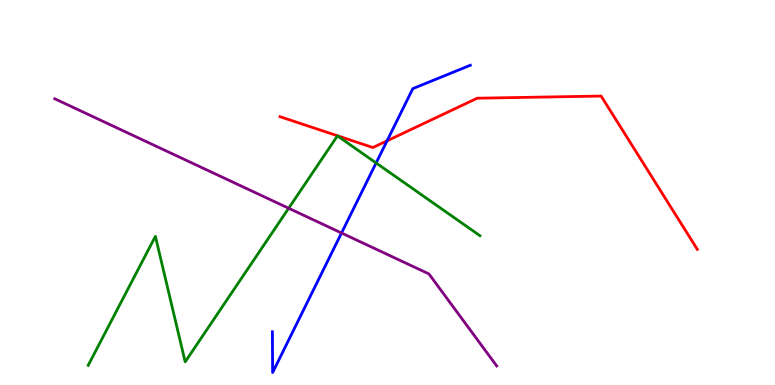[{'lines': ['blue', 'red'], 'intersections': [{'x': 4.99, 'y': 6.34}]}, {'lines': ['green', 'red'], 'intersections': []}, {'lines': ['purple', 'red'], 'intersections': []}, {'lines': ['blue', 'green'], 'intersections': [{'x': 4.85, 'y': 5.77}]}, {'lines': ['blue', 'purple'], 'intersections': [{'x': 4.41, 'y': 3.95}]}, {'lines': ['green', 'purple'], 'intersections': [{'x': 3.72, 'y': 4.59}]}]